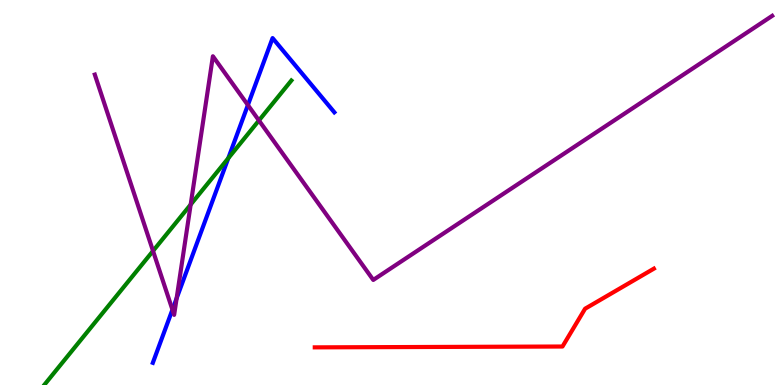[{'lines': ['blue', 'red'], 'intersections': []}, {'lines': ['green', 'red'], 'intersections': []}, {'lines': ['purple', 'red'], 'intersections': []}, {'lines': ['blue', 'green'], 'intersections': [{'x': 2.95, 'y': 5.89}]}, {'lines': ['blue', 'purple'], 'intersections': [{'x': 2.22, 'y': 1.96}, {'x': 2.28, 'y': 2.25}, {'x': 3.2, 'y': 7.27}]}, {'lines': ['green', 'purple'], 'intersections': [{'x': 1.97, 'y': 3.48}, {'x': 2.46, 'y': 4.69}, {'x': 3.34, 'y': 6.87}]}]